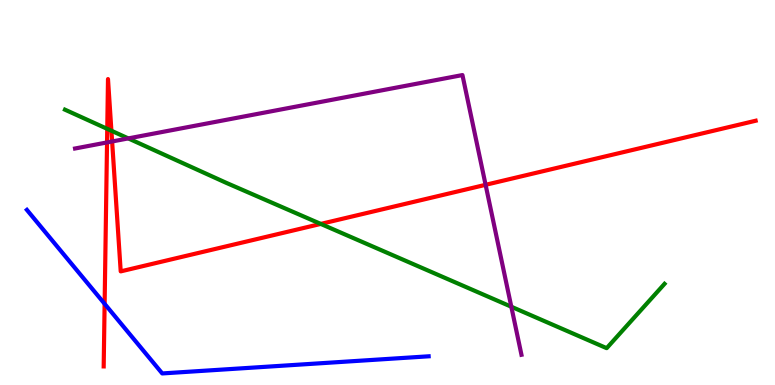[{'lines': ['blue', 'red'], 'intersections': [{'x': 1.35, 'y': 2.11}]}, {'lines': ['green', 'red'], 'intersections': [{'x': 1.38, 'y': 6.65}, {'x': 1.44, 'y': 6.6}, {'x': 4.14, 'y': 4.18}]}, {'lines': ['purple', 'red'], 'intersections': [{'x': 1.38, 'y': 6.3}, {'x': 1.45, 'y': 6.33}, {'x': 6.27, 'y': 5.2}]}, {'lines': ['blue', 'green'], 'intersections': []}, {'lines': ['blue', 'purple'], 'intersections': []}, {'lines': ['green', 'purple'], 'intersections': [{'x': 1.66, 'y': 6.41}, {'x': 6.6, 'y': 2.03}]}]